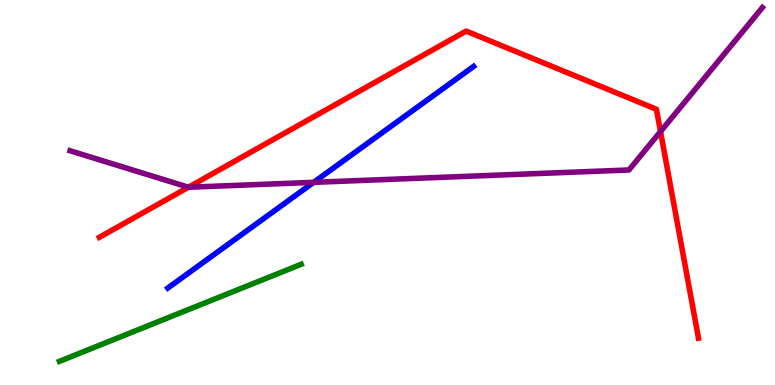[{'lines': ['blue', 'red'], 'intersections': []}, {'lines': ['green', 'red'], 'intersections': []}, {'lines': ['purple', 'red'], 'intersections': [{'x': 2.43, 'y': 5.14}, {'x': 8.52, 'y': 6.58}]}, {'lines': ['blue', 'green'], 'intersections': []}, {'lines': ['blue', 'purple'], 'intersections': [{'x': 4.05, 'y': 5.26}]}, {'lines': ['green', 'purple'], 'intersections': []}]